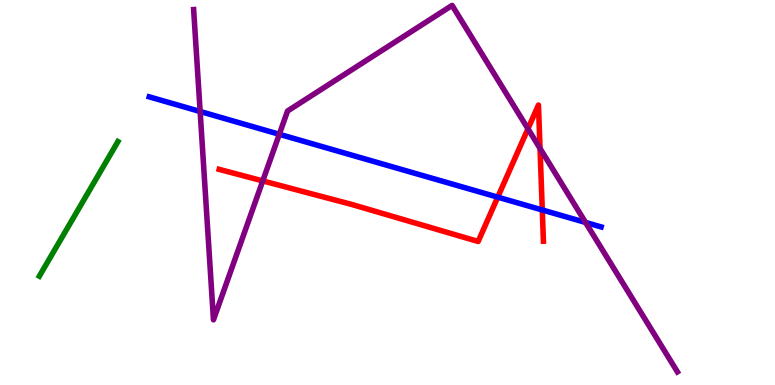[{'lines': ['blue', 'red'], 'intersections': [{'x': 6.42, 'y': 4.88}, {'x': 7.0, 'y': 4.55}]}, {'lines': ['green', 'red'], 'intersections': []}, {'lines': ['purple', 'red'], 'intersections': [{'x': 3.39, 'y': 5.3}, {'x': 6.81, 'y': 6.65}, {'x': 6.97, 'y': 6.14}]}, {'lines': ['blue', 'green'], 'intersections': []}, {'lines': ['blue', 'purple'], 'intersections': [{'x': 2.58, 'y': 7.1}, {'x': 3.6, 'y': 6.51}, {'x': 7.56, 'y': 4.22}]}, {'lines': ['green', 'purple'], 'intersections': []}]